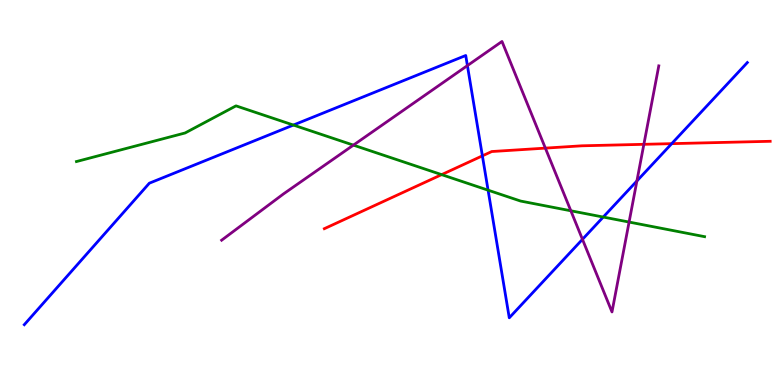[{'lines': ['blue', 'red'], 'intersections': [{'x': 6.22, 'y': 5.95}, {'x': 8.67, 'y': 6.27}]}, {'lines': ['green', 'red'], 'intersections': [{'x': 5.7, 'y': 5.46}]}, {'lines': ['purple', 'red'], 'intersections': [{'x': 7.04, 'y': 6.15}, {'x': 8.31, 'y': 6.25}]}, {'lines': ['blue', 'green'], 'intersections': [{'x': 3.79, 'y': 6.75}, {'x': 6.3, 'y': 5.06}, {'x': 7.78, 'y': 4.36}]}, {'lines': ['blue', 'purple'], 'intersections': [{'x': 6.03, 'y': 8.3}, {'x': 7.52, 'y': 3.78}, {'x': 8.22, 'y': 5.3}]}, {'lines': ['green', 'purple'], 'intersections': [{'x': 4.56, 'y': 6.23}, {'x': 7.37, 'y': 4.53}, {'x': 8.12, 'y': 4.23}]}]